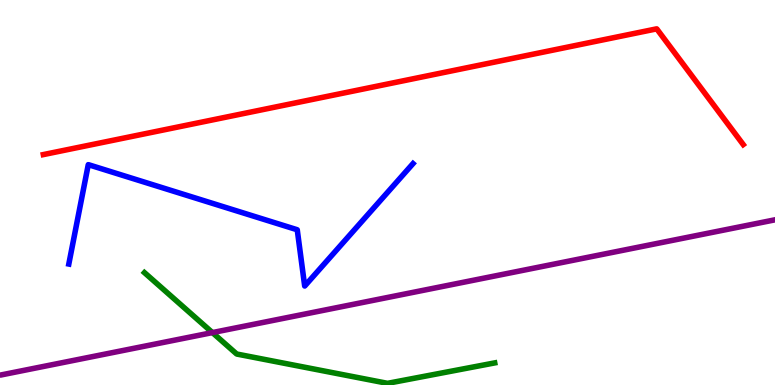[{'lines': ['blue', 'red'], 'intersections': []}, {'lines': ['green', 'red'], 'intersections': []}, {'lines': ['purple', 'red'], 'intersections': []}, {'lines': ['blue', 'green'], 'intersections': []}, {'lines': ['blue', 'purple'], 'intersections': []}, {'lines': ['green', 'purple'], 'intersections': [{'x': 2.74, 'y': 1.36}]}]